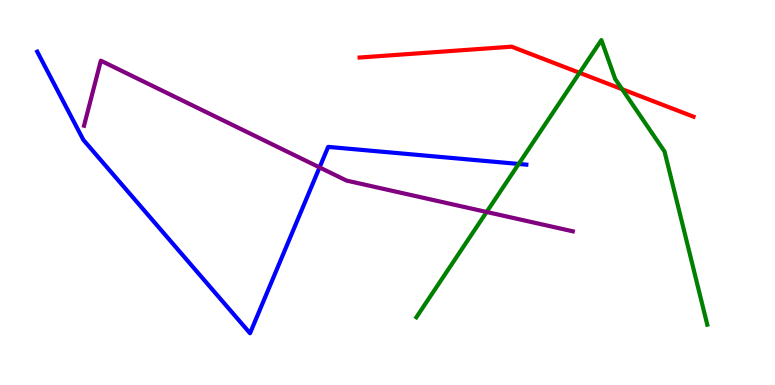[{'lines': ['blue', 'red'], 'intersections': []}, {'lines': ['green', 'red'], 'intersections': [{'x': 7.48, 'y': 8.11}, {'x': 8.03, 'y': 7.68}]}, {'lines': ['purple', 'red'], 'intersections': []}, {'lines': ['blue', 'green'], 'intersections': [{'x': 6.69, 'y': 5.74}]}, {'lines': ['blue', 'purple'], 'intersections': [{'x': 4.12, 'y': 5.65}]}, {'lines': ['green', 'purple'], 'intersections': [{'x': 6.28, 'y': 4.49}]}]